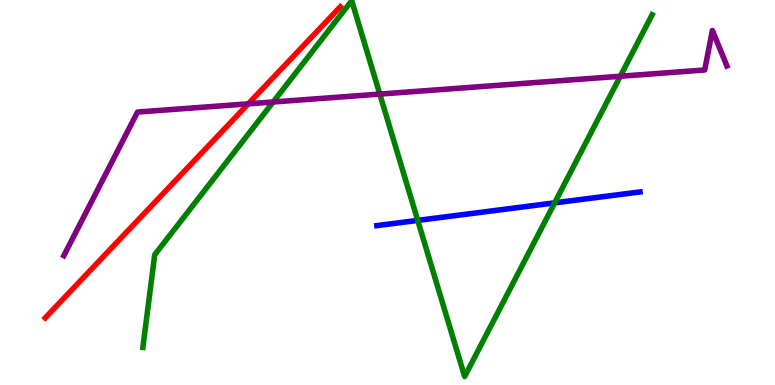[{'lines': ['blue', 'red'], 'intersections': []}, {'lines': ['green', 'red'], 'intersections': []}, {'lines': ['purple', 'red'], 'intersections': [{'x': 3.2, 'y': 7.3}]}, {'lines': ['blue', 'green'], 'intersections': [{'x': 5.39, 'y': 4.28}, {'x': 7.16, 'y': 4.73}]}, {'lines': ['blue', 'purple'], 'intersections': []}, {'lines': ['green', 'purple'], 'intersections': [{'x': 3.52, 'y': 7.35}, {'x': 4.9, 'y': 7.56}, {'x': 8.0, 'y': 8.02}]}]